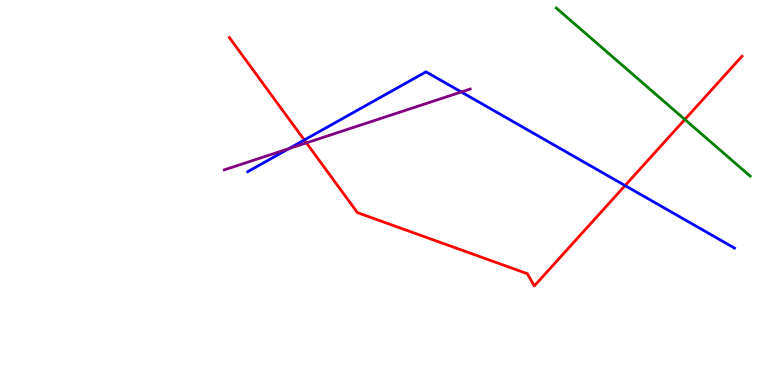[{'lines': ['blue', 'red'], 'intersections': [{'x': 3.93, 'y': 6.36}, {'x': 8.07, 'y': 5.18}]}, {'lines': ['green', 'red'], 'intersections': [{'x': 8.84, 'y': 6.9}]}, {'lines': ['purple', 'red'], 'intersections': [{'x': 3.95, 'y': 6.29}]}, {'lines': ['blue', 'green'], 'intersections': []}, {'lines': ['blue', 'purple'], 'intersections': [{'x': 3.73, 'y': 6.14}, {'x': 5.95, 'y': 7.61}]}, {'lines': ['green', 'purple'], 'intersections': []}]